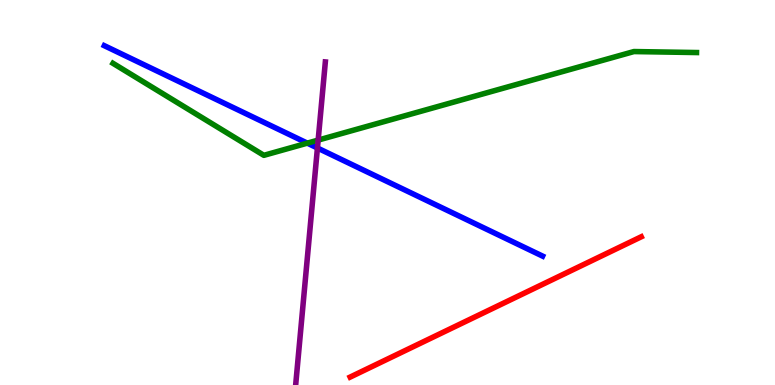[{'lines': ['blue', 'red'], 'intersections': []}, {'lines': ['green', 'red'], 'intersections': []}, {'lines': ['purple', 'red'], 'intersections': []}, {'lines': ['blue', 'green'], 'intersections': [{'x': 3.97, 'y': 6.28}]}, {'lines': ['blue', 'purple'], 'intersections': [{'x': 4.1, 'y': 6.16}]}, {'lines': ['green', 'purple'], 'intersections': [{'x': 4.11, 'y': 6.36}]}]